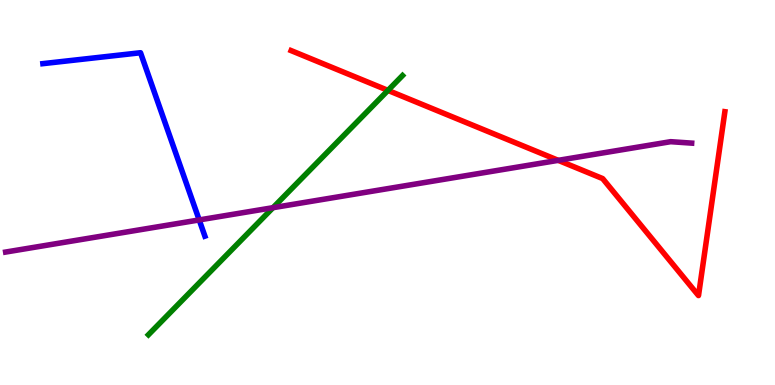[{'lines': ['blue', 'red'], 'intersections': []}, {'lines': ['green', 'red'], 'intersections': [{'x': 5.01, 'y': 7.65}]}, {'lines': ['purple', 'red'], 'intersections': [{'x': 7.2, 'y': 5.84}]}, {'lines': ['blue', 'green'], 'intersections': []}, {'lines': ['blue', 'purple'], 'intersections': [{'x': 2.57, 'y': 4.29}]}, {'lines': ['green', 'purple'], 'intersections': [{'x': 3.52, 'y': 4.61}]}]